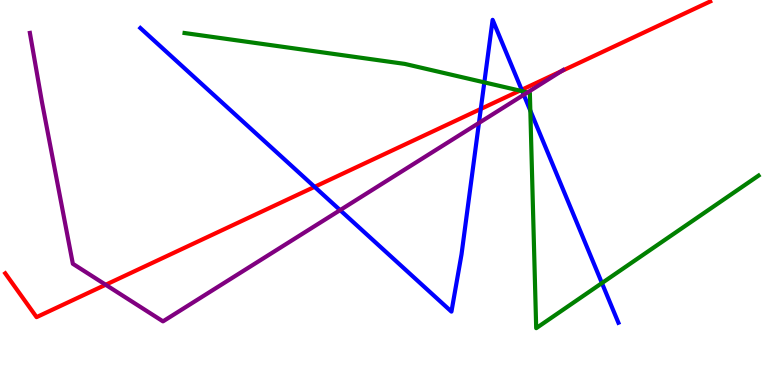[{'lines': ['blue', 'red'], 'intersections': [{'x': 4.06, 'y': 5.15}, {'x': 6.2, 'y': 7.17}, {'x': 6.73, 'y': 7.67}]}, {'lines': ['green', 'red'], 'intersections': [{'x': 6.71, 'y': 7.65}]}, {'lines': ['purple', 'red'], 'intersections': [{'x': 1.36, 'y': 2.6}, {'x': 7.24, 'y': 8.15}]}, {'lines': ['blue', 'green'], 'intersections': [{'x': 6.25, 'y': 7.86}, {'x': 6.74, 'y': 7.63}, {'x': 6.84, 'y': 7.13}, {'x': 7.77, 'y': 2.65}]}, {'lines': ['blue', 'purple'], 'intersections': [{'x': 4.39, 'y': 4.54}, {'x': 6.18, 'y': 6.81}, {'x': 6.76, 'y': 7.54}]}, {'lines': ['green', 'purple'], 'intersections': [{'x': 6.81, 'y': 7.6}]}]